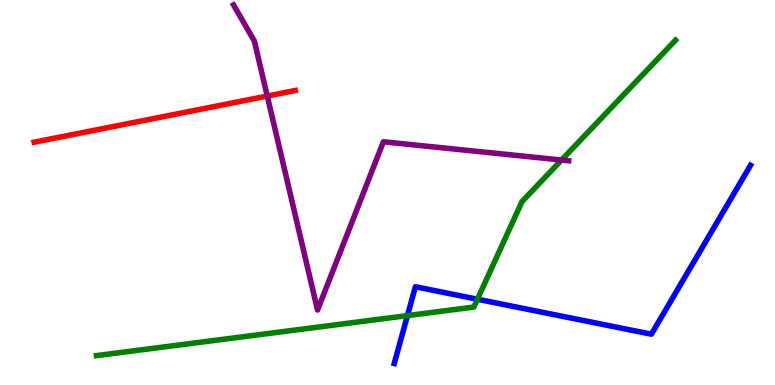[{'lines': ['blue', 'red'], 'intersections': []}, {'lines': ['green', 'red'], 'intersections': []}, {'lines': ['purple', 'red'], 'intersections': [{'x': 3.45, 'y': 7.51}]}, {'lines': ['blue', 'green'], 'intersections': [{'x': 5.26, 'y': 1.8}, {'x': 6.16, 'y': 2.23}]}, {'lines': ['blue', 'purple'], 'intersections': []}, {'lines': ['green', 'purple'], 'intersections': [{'x': 7.25, 'y': 5.84}]}]